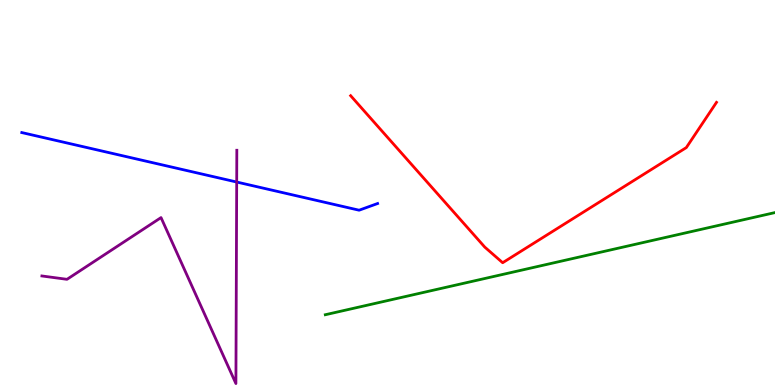[{'lines': ['blue', 'red'], 'intersections': []}, {'lines': ['green', 'red'], 'intersections': []}, {'lines': ['purple', 'red'], 'intersections': []}, {'lines': ['blue', 'green'], 'intersections': []}, {'lines': ['blue', 'purple'], 'intersections': [{'x': 3.05, 'y': 5.27}]}, {'lines': ['green', 'purple'], 'intersections': []}]